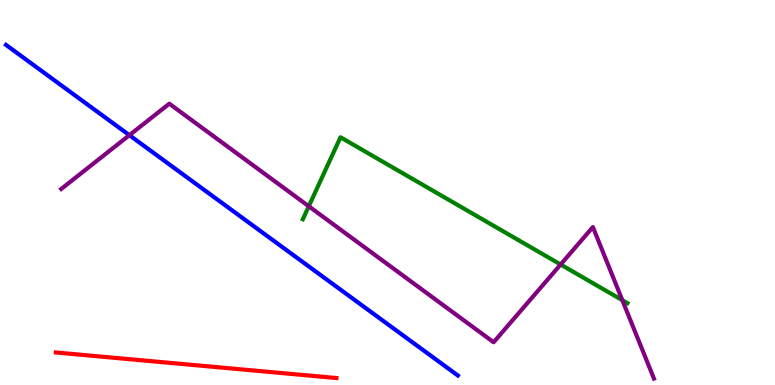[{'lines': ['blue', 'red'], 'intersections': []}, {'lines': ['green', 'red'], 'intersections': []}, {'lines': ['purple', 'red'], 'intersections': []}, {'lines': ['blue', 'green'], 'intersections': []}, {'lines': ['blue', 'purple'], 'intersections': [{'x': 1.67, 'y': 6.49}]}, {'lines': ['green', 'purple'], 'intersections': [{'x': 3.98, 'y': 4.64}, {'x': 7.23, 'y': 3.13}, {'x': 8.03, 'y': 2.2}]}]